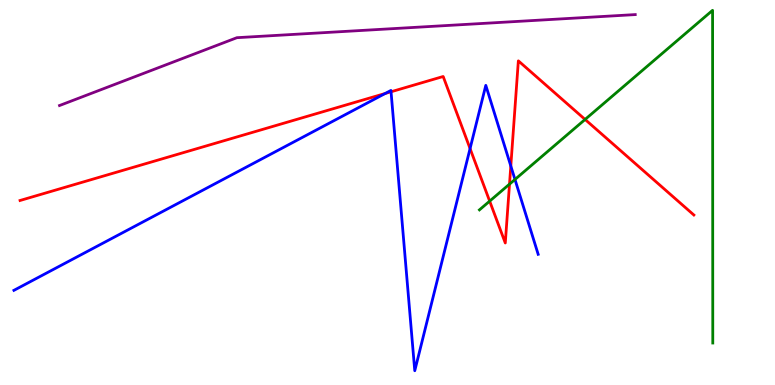[{'lines': ['blue', 'red'], 'intersections': [{'x': 4.97, 'y': 7.57}, {'x': 5.05, 'y': 7.62}, {'x': 6.07, 'y': 6.14}, {'x': 6.59, 'y': 5.69}]}, {'lines': ['green', 'red'], 'intersections': [{'x': 6.32, 'y': 4.78}, {'x': 6.57, 'y': 5.22}, {'x': 7.55, 'y': 6.9}]}, {'lines': ['purple', 'red'], 'intersections': []}, {'lines': ['blue', 'green'], 'intersections': [{'x': 6.64, 'y': 5.34}]}, {'lines': ['blue', 'purple'], 'intersections': []}, {'lines': ['green', 'purple'], 'intersections': []}]